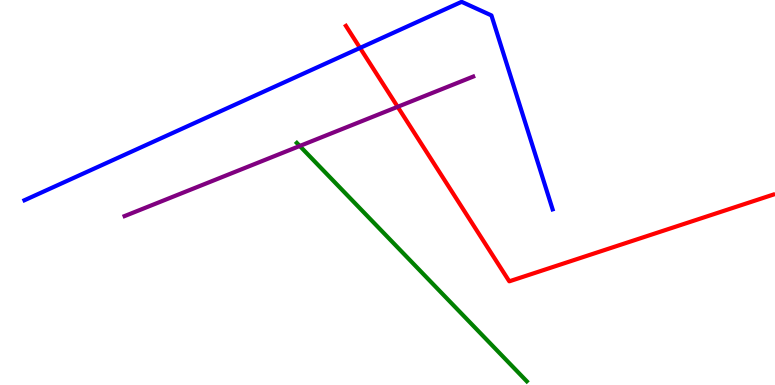[{'lines': ['blue', 'red'], 'intersections': [{'x': 4.65, 'y': 8.75}]}, {'lines': ['green', 'red'], 'intersections': []}, {'lines': ['purple', 'red'], 'intersections': [{'x': 5.13, 'y': 7.23}]}, {'lines': ['blue', 'green'], 'intersections': []}, {'lines': ['blue', 'purple'], 'intersections': []}, {'lines': ['green', 'purple'], 'intersections': [{'x': 3.87, 'y': 6.21}]}]